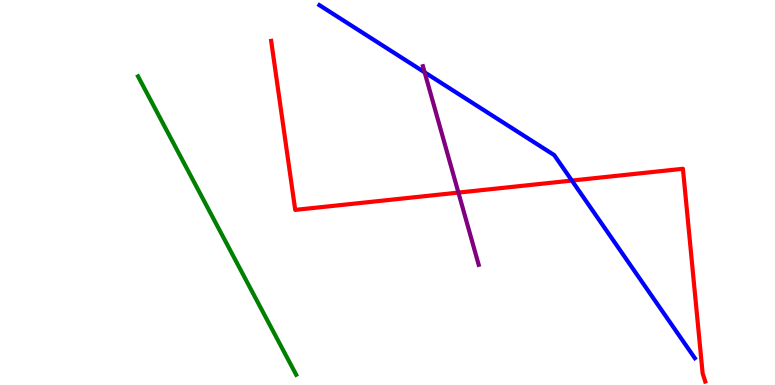[{'lines': ['blue', 'red'], 'intersections': [{'x': 7.38, 'y': 5.31}]}, {'lines': ['green', 'red'], 'intersections': []}, {'lines': ['purple', 'red'], 'intersections': [{'x': 5.92, 'y': 5.0}]}, {'lines': ['blue', 'green'], 'intersections': []}, {'lines': ['blue', 'purple'], 'intersections': [{'x': 5.48, 'y': 8.12}]}, {'lines': ['green', 'purple'], 'intersections': []}]